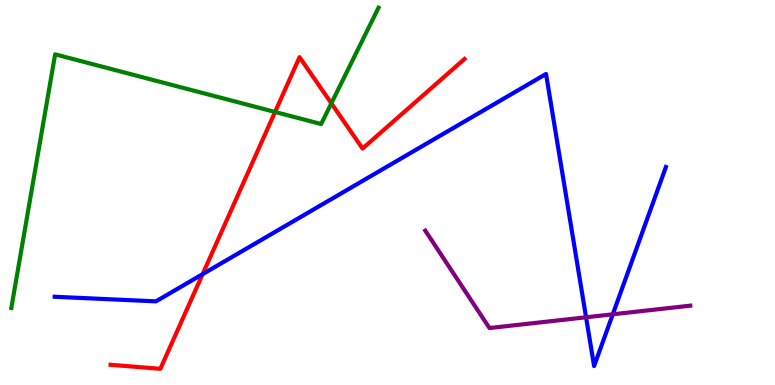[{'lines': ['blue', 'red'], 'intersections': [{'x': 2.61, 'y': 2.88}]}, {'lines': ['green', 'red'], 'intersections': [{'x': 3.55, 'y': 7.09}, {'x': 4.28, 'y': 7.32}]}, {'lines': ['purple', 'red'], 'intersections': []}, {'lines': ['blue', 'green'], 'intersections': []}, {'lines': ['blue', 'purple'], 'intersections': [{'x': 7.56, 'y': 1.76}, {'x': 7.91, 'y': 1.84}]}, {'lines': ['green', 'purple'], 'intersections': []}]